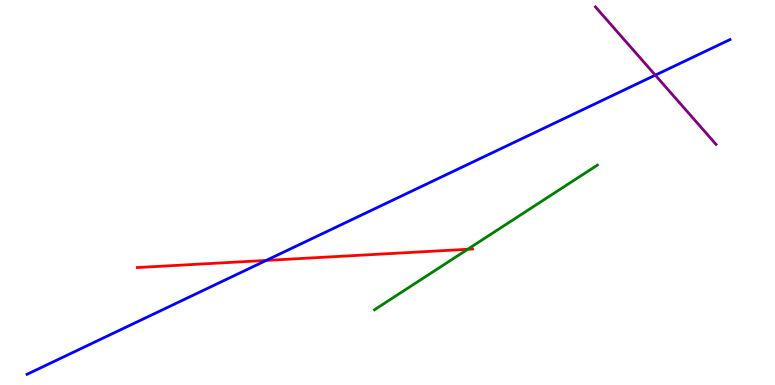[{'lines': ['blue', 'red'], 'intersections': [{'x': 3.43, 'y': 3.24}]}, {'lines': ['green', 'red'], 'intersections': [{'x': 6.03, 'y': 3.53}]}, {'lines': ['purple', 'red'], 'intersections': []}, {'lines': ['blue', 'green'], 'intersections': []}, {'lines': ['blue', 'purple'], 'intersections': [{'x': 8.46, 'y': 8.05}]}, {'lines': ['green', 'purple'], 'intersections': []}]